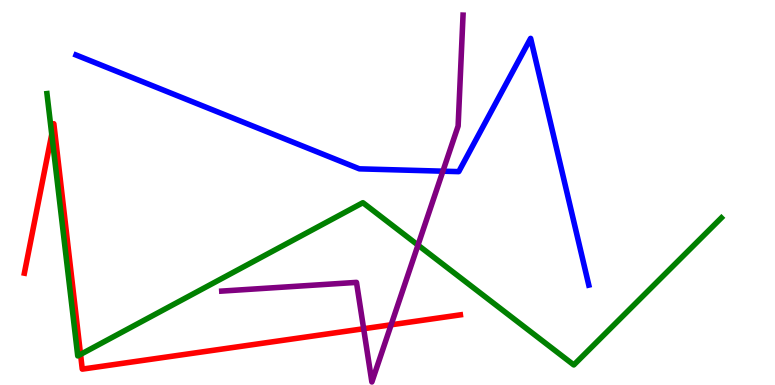[{'lines': ['blue', 'red'], 'intersections': []}, {'lines': ['green', 'red'], 'intersections': [{'x': 0.668, 'y': 6.51}, {'x': 1.04, 'y': 0.795}]}, {'lines': ['purple', 'red'], 'intersections': [{'x': 4.69, 'y': 1.46}, {'x': 5.05, 'y': 1.56}]}, {'lines': ['blue', 'green'], 'intersections': []}, {'lines': ['blue', 'purple'], 'intersections': [{'x': 5.71, 'y': 5.55}]}, {'lines': ['green', 'purple'], 'intersections': [{'x': 5.39, 'y': 3.63}]}]